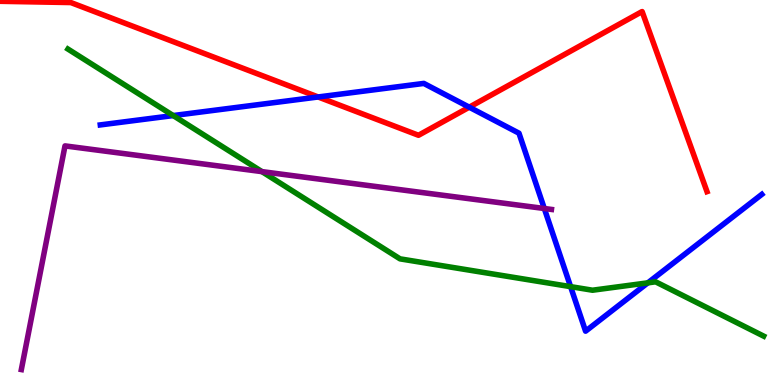[{'lines': ['blue', 'red'], 'intersections': [{'x': 4.11, 'y': 7.48}, {'x': 6.05, 'y': 7.22}]}, {'lines': ['green', 'red'], 'intersections': []}, {'lines': ['purple', 'red'], 'intersections': []}, {'lines': ['blue', 'green'], 'intersections': [{'x': 2.23, 'y': 7.0}, {'x': 7.36, 'y': 2.55}, {'x': 8.36, 'y': 2.65}]}, {'lines': ['blue', 'purple'], 'intersections': [{'x': 7.02, 'y': 4.58}]}, {'lines': ['green', 'purple'], 'intersections': [{'x': 3.38, 'y': 5.54}]}]